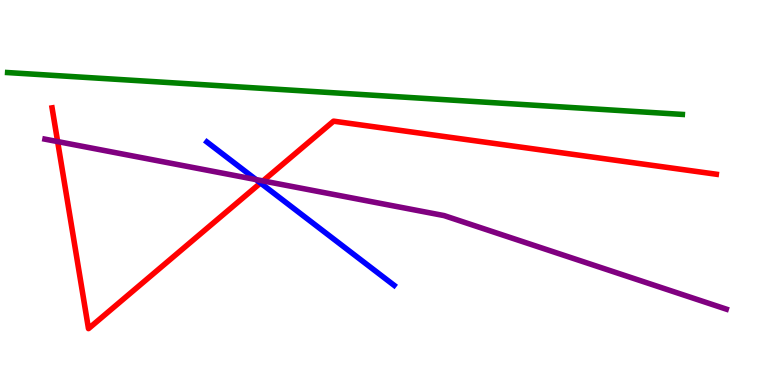[{'lines': ['blue', 'red'], 'intersections': [{'x': 3.36, 'y': 5.25}]}, {'lines': ['green', 'red'], 'intersections': []}, {'lines': ['purple', 'red'], 'intersections': [{'x': 0.744, 'y': 6.32}, {'x': 3.39, 'y': 5.3}]}, {'lines': ['blue', 'green'], 'intersections': []}, {'lines': ['blue', 'purple'], 'intersections': [{'x': 3.3, 'y': 5.34}]}, {'lines': ['green', 'purple'], 'intersections': []}]